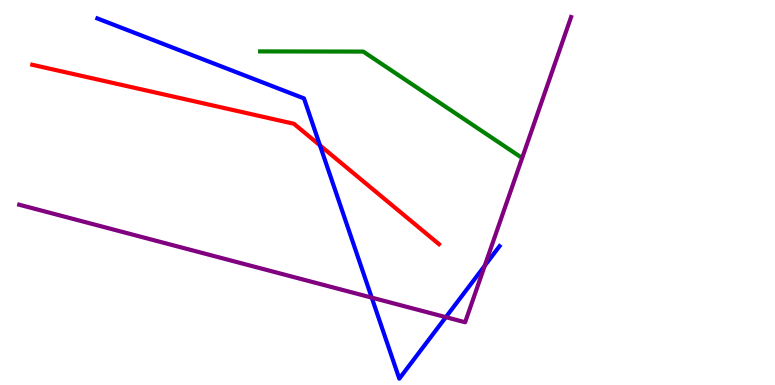[{'lines': ['blue', 'red'], 'intersections': [{'x': 4.13, 'y': 6.22}]}, {'lines': ['green', 'red'], 'intersections': []}, {'lines': ['purple', 'red'], 'intersections': []}, {'lines': ['blue', 'green'], 'intersections': []}, {'lines': ['blue', 'purple'], 'intersections': [{'x': 4.8, 'y': 2.27}, {'x': 5.75, 'y': 1.76}, {'x': 6.25, 'y': 3.1}]}, {'lines': ['green', 'purple'], 'intersections': []}]